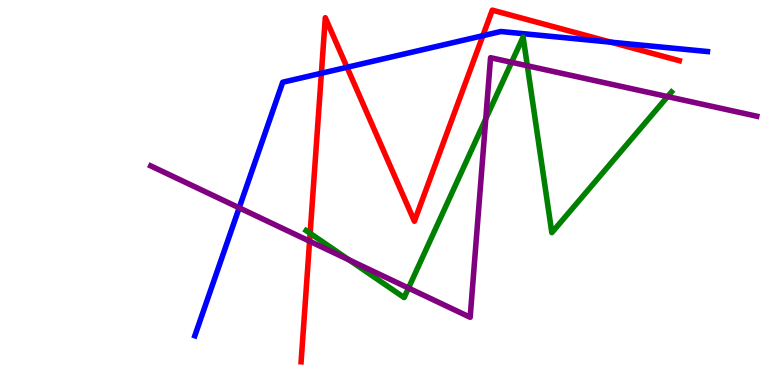[{'lines': ['blue', 'red'], 'intersections': [{'x': 4.15, 'y': 8.1}, {'x': 4.48, 'y': 8.25}, {'x': 6.23, 'y': 9.07}, {'x': 7.88, 'y': 8.9}]}, {'lines': ['green', 'red'], 'intersections': [{'x': 4.0, 'y': 3.94}]}, {'lines': ['purple', 'red'], 'intersections': [{'x': 3.99, 'y': 3.74}]}, {'lines': ['blue', 'green'], 'intersections': []}, {'lines': ['blue', 'purple'], 'intersections': [{'x': 3.09, 'y': 4.6}]}, {'lines': ['green', 'purple'], 'intersections': [{'x': 4.5, 'y': 3.25}, {'x': 5.27, 'y': 2.52}, {'x': 6.27, 'y': 6.91}, {'x': 6.6, 'y': 8.38}, {'x': 6.8, 'y': 8.29}, {'x': 8.61, 'y': 7.49}]}]